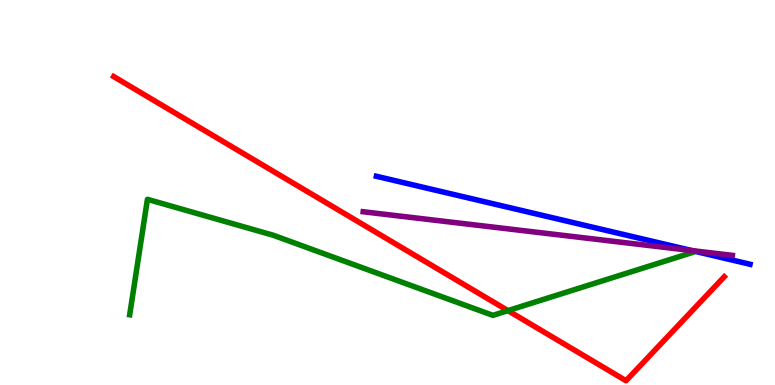[{'lines': ['blue', 'red'], 'intersections': []}, {'lines': ['green', 'red'], 'intersections': [{'x': 6.55, 'y': 1.93}]}, {'lines': ['purple', 'red'], 'intersections': []}, {'lines': ['blue', 'green'], 'intersections': []}, {'lines': ['blue', 'purple'], 'intersections': [{'x': 8.93, 'y': 3.49}]}, {'lines': ['green', 'purple'], 'intersections': []}]